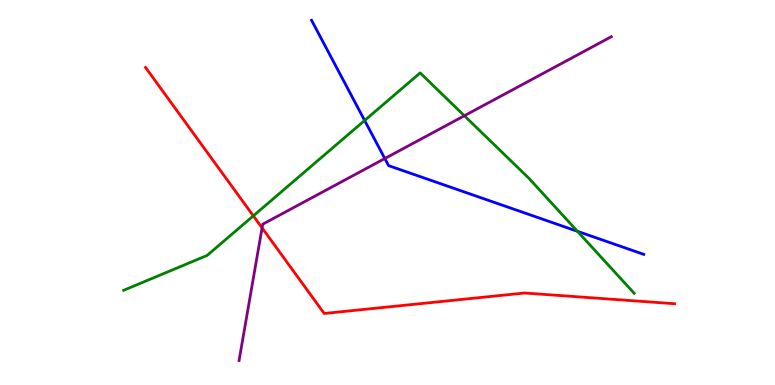[{'lines': ['blue', 'red'], 'intersections': []}, {'lines': ['green', 'red'], 'intersections': [{'x': 3.27, 'y': 4.39}]}, {'lines': ['purple', 'red'], 'intersections': [{'x': 3.38, 'y': 4.08}]}, {'lines': ['blue', 'green'], 'intersections': [{'x': 4.71, 'y': 6.87}, {'x': 7.45, 'y': 3.99}]}, {'lines': ['blue', 'purple'], 'intersections': [{'x': 4.97, 'y': 5.88}]}, {'lines': ['green', 'purple'], 'intersections': [{'x': 5.99, 'y': 6.99}]}]